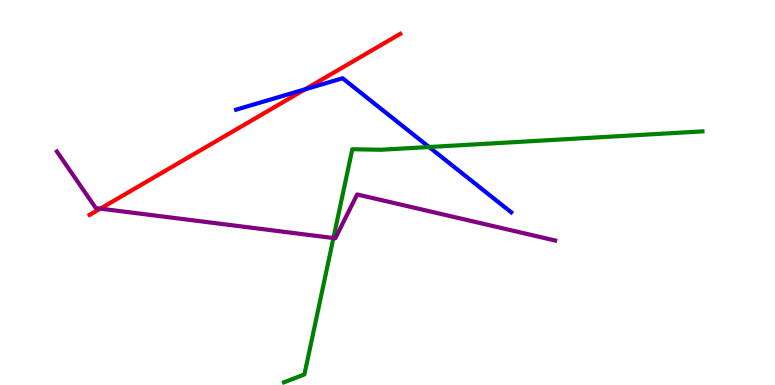[{'lines': ['blue', 'red'], 'intersections': [{'x': 3.94, 'y': 7.68}]}, {'lines': ['green', 'red'], 'intersections': []}, {'lines': ['purple', 'red'], 'intersections': [{'x': 1.3, 'y': 4.58}]}, {'lines': ['blue', 'green'], 'intersections': [{'x': 5.54, 'y': 6.18}]}, {'lines': ['blue', 'purple'], 'intersections': []}, {'lines': ['green', 'purple'], 'intersections': [{'x': 4.3, 'y': 3.82}]}]